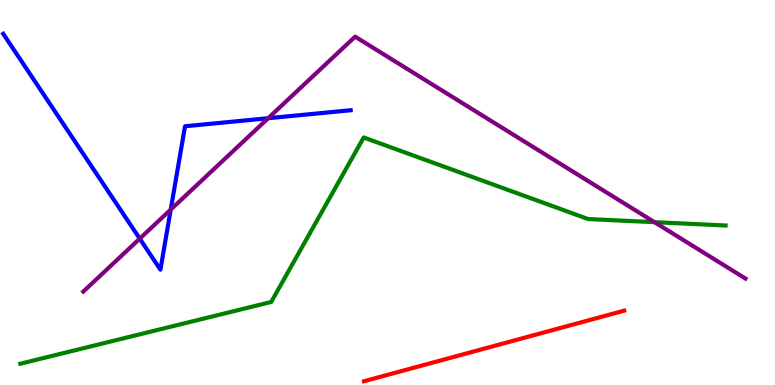[{'lines': ['blue', 'red'], 'intersections': []}, {'lines': ['green', 'red'], 'intersections': []}, {'lines': ['purple', 'red'], 'intersections': []}, {'lines': ['blue', 'green'], 'intersections': []}, {'lines': ['blue', 'purple'], 'intersections': [{'x': 1.8, 'y': 3.8}, {'x': 2.2, 'y': 4.56}, {'x': 3.46, 'y': 6.93}]}, {'lines': ['green', 'purple'], 'intersections': [{'x': 8.44, 'y': 4.23}]}]